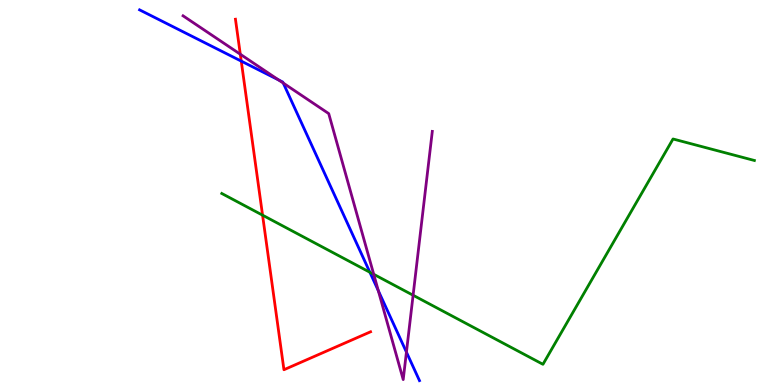[{'lines': ['blue', 'red'], 'intersections': [{'x': 3.11, 'y': 8.41}]}, {'lines': ['green', 'red'], 'intersections': [{'x': 3.39, 'y': 4.41}]}, {'lines': ['purple', 'red'], 'intersections': [{'x': 3.1, 'y': 8.59}]}, {'lines': ['blue', 'green'], 'intersections': [{'x': 4.77, 'y': 2.93}]}, {'lines': ['blue', 'purple'], 'intersections': [{'x': 3.6, 'y': 7.92}, {'x': 3.65, 'y': 7.84}, {'x': 4.88, 'y': 2.45}, {'x': 5.24, 'y': 0.854}]}, {'lines': ['green', 'purple'], 'intersections': [{'x': 4.82, 'y': 2.88}, {'x': 5.33, 'y': 2.33}]}]